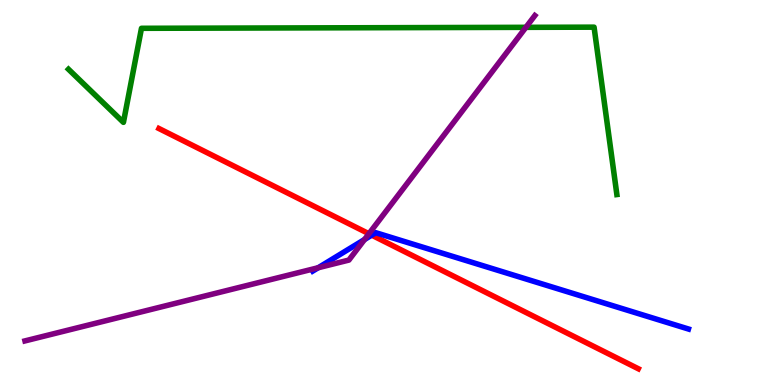[{'lines': ['blue', 'red'], 'intersections': [{'x': 4.8, 'y': 3.89}]}, {'lines': ['green', 'red'], 'intersections': []}, {'lines': ['purple', 'red'], 'intersections': [{'x': 4.76, 'y': 3.93}]}, {'lines': ['blue', 'green'], 'intersections': []}, {'lines': ['blue', 'purple'], 'intersections': [{'x': 4.11, 'y': 3.05}, {'x': 4.7, 'y': 3.78}]}, {'lines': ['green', 'purple'], 'intersections': [{'x': 6.79, 'y': 9.29}]}]